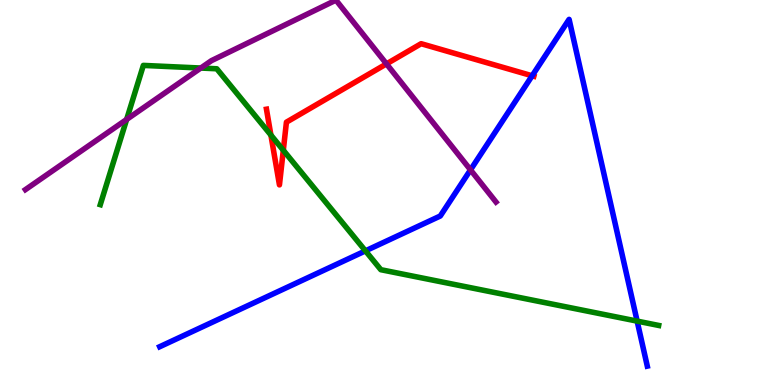[{'lines': ['blue', 'red'], 'intersections': [{'x': 6.87, 'y': 8.03}]}, {'lines': ['green', 'red'], 'intersections': [{'x': 3.5, 'y': 6.49}, {'x': 3.66, 'y': 6.1}]}, {'lines': ['purple', 'red'], 'intersections': [{'x': 4.99, 'y': 8.34}]}, {'lines': ['blue', 'green'], 'intersections': [{'x': 4.72, 'y': 3.48}, {'x': 8.22, 'y': 1.66}]}, {'lines': ['blue', 'purple'], 'intersections': [{'x': 6.07, 'y': 5.59}]}, {'lines': ['green', 'purple'], 'intersections': [{'x': 1.63, 'y': 6.9}, {'x': 2.59, 'y': 8.23}]}]